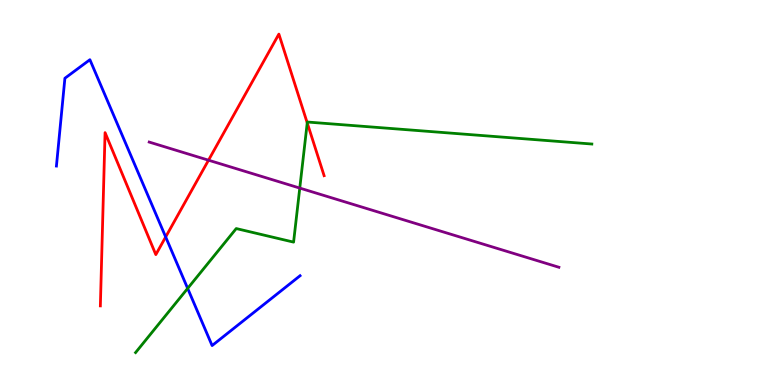[{'lines': ['blue', 'red'], 'intersections': [{'x': 2.14, 'y': 3.85}]}, {'lines': ['green', 'red'], 'intersections': [{'x': 3.96, 'y': 6.81}]}, {'lines': ['purple', 'red'], 'intersections': [{'x': 2.69, 'y': 5.84}]}, {'lines': ['blue', 'green'], 'intersections': [{'x': 2.42, 'y': 2.51}]}, {'lines': ['blue', 'purple'], 'intersections': []}, {'lines': ['green', 'purple'], 'intersections': [{'x': 3.87, 'y': 5.11}]}]